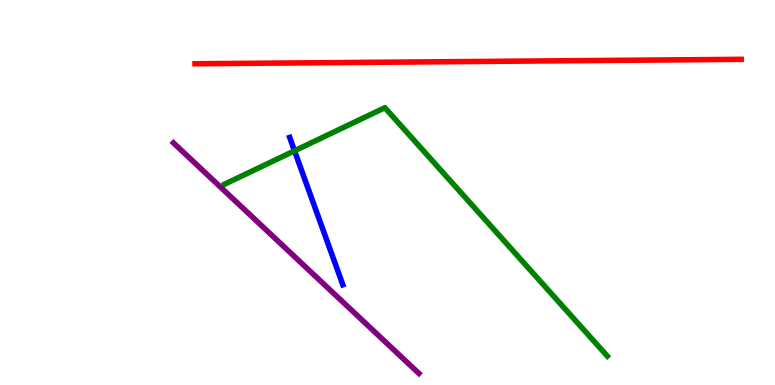[{'lines': ['blue', 'red'], 'intersections': []}, {'lines': ['green', 'red'], 'intersections': []}, {'lines': ['purple', 'red'], 'intersections': []}, {'lines': ['blue', 'green'], 'intersections': [{'x': 3.8, 'y': 6.08}]}, {'lines': ['blue', 'purple'], 'intersections': []}, {'lines': ['green', 'purple'], 'intersections': []}]